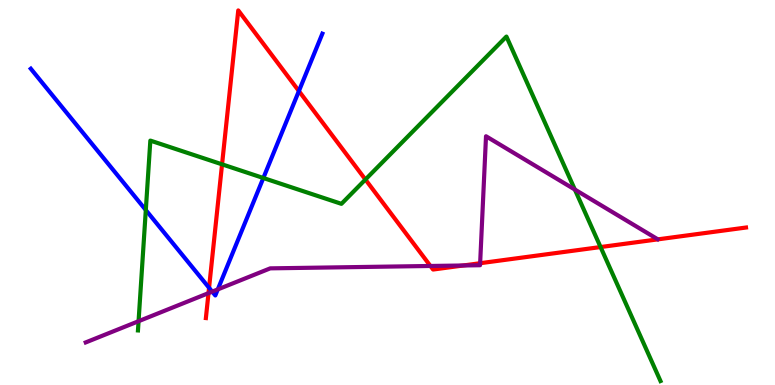[{'lines': ['blue', 'red'], 'intersections': [{'x': 2.7, 'y': 2.53}, {'x': 3.86, 'y': 7.63}]}, {'lines': ['green', 'red'], 'intersections': [{'x': 2.87, 'y': 5.73}, {'x': 4.72, 'y': 5.34}, {'x': 7.75, 'y': 3.58}]}, {'lines': ['purple', 'red'], 'intersections': [{'x': 2.69, 'y': 2.39}, {'x': 5.55, 'y': 3.09}, {'x': 5.98, 'y': 3.1}, {'x': 6.2, 'y': 3.16}]}, {'lines': ['blue', 'green'], 'intersections': [{'x': 1.88, 'y': 4.54}, {'x': 3.4, 'y': 5.38}]}, {'lines': ['blue', 'purple'], 'intersections': [{'x': 2.74, 'y': 2.42}, {'x': 2.81, 'y': 2.48}]}, {'lines': ['green', 'purple'], 'intersections': [{'x': 1.79, 'y': 1.66}, {'x': 7.42, 'y': 5.08}]}]